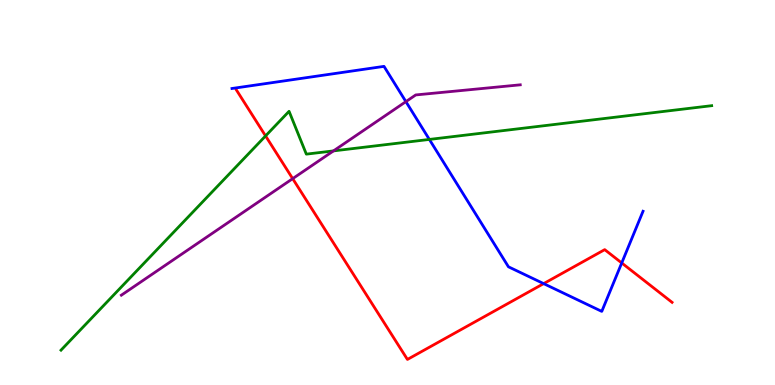[{'lines': ['blue', 'red'], 'intersections': [{'x': 7.01, 'y': 2.63}, {'x': 8.02, 'y': 3.17}]}, {'lines': ['green', 'red'], 'intersections': [{'x': 3.43, 'y': 6.47}]}, {'lines': ['purple', 'red'], 'intersections': [{'x': 3.78, 'y': 5.36}]}, {'lines': ['blue', 'green'], 'intersections': [{'x': 5.54, 'y': 6.38}]}, {'lines': ['blue', 'purple'], 'intersections': [{'x': 5.24, 'y': 7.36}]}, {'lines': ['green', 'purple'], 'intersections': [{'x': 4.3, 'y': 6.08}]}]